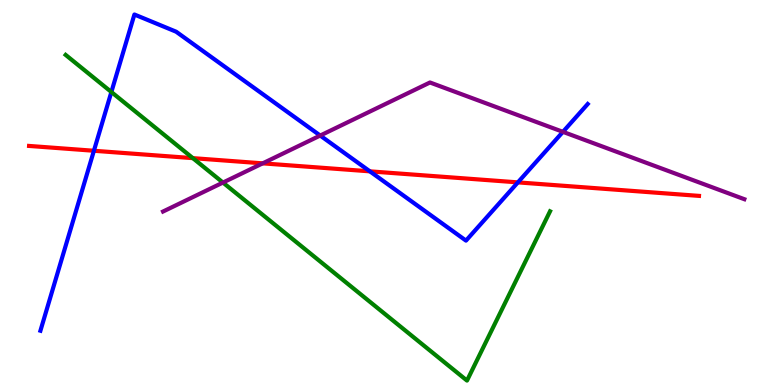[{'lines': ['blue', 'red'], 'intersections': [{'x': 1.21, 'y': 6.08}, {'x': 4.77, 'y': 5.55}, {'x': 6.68, 'y': 5.26}]}, {'lines': ['green', 'red'], 'intersections': [{'x': 2.49, 'y': 5.89}]}, {'lines': ['purple', 'red'], 'intersections': [{'x': 3.39, 'y': 5.76}]}, {'lines': ['blue', 'green'], 'intersections': [{'x': 1.44, 'y': 7.61}]}, {'lines': ['blue', 'purple'], 'intersections': [{'x': 4.13, 'y': 6.48}, {'x': 7.26, 'y': 6.58}]}, {'lines': ['green', 'purple'], 'intersections': [{'x': 2.88, 'y': 5.26}]}]